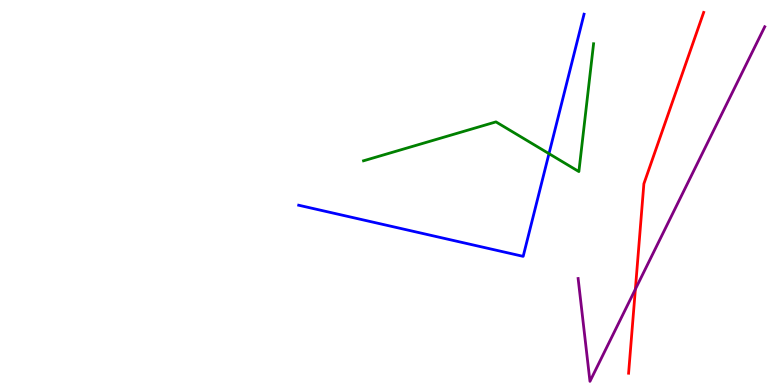[{'lines': ['blue', 'red'], 'intersections': []}, {'lines': ['green', 'red'], 'intersections': []}, {'lines': ['purple', 'red'], 'intersections': [{'x': 8.2, 'y': 2.49}]}, {'lines': ['blue', 'green'], 'intersections': [{'x': 7.08, 'y': 6.01}]}, {'lines': ['blue', 'purple'], 'intersections': []}, {'lines': ['green', 'purple'], 'intersections': []}]